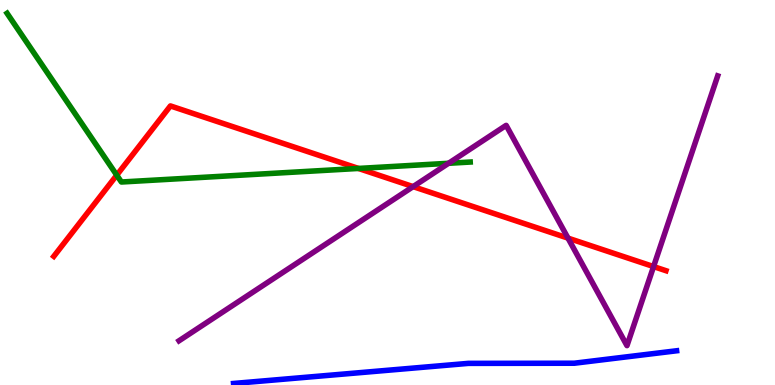[{'lines': ['blue', 'red'], 'intersections': []}, {'lines': ['green', 'red'], 'intersections': [{'x': 1.51, 'y': 5.45}, {'x': 4.63, 'y': 5.62}]}, {'lines': ['purple', 'red'], 'intersections': [{'x': 5.33, 'y': 5.15}, {'x': 7.33, 'y': 3.82}, {'x': 8.43, 'y': 3.08}]}, {'lines': ['blue', 'green'], 'intersections': []}, {'lines': ['blue', 'purple'], 'intersections': []}, {'lines': ['green', 'purple'], 'intersections': [{'x': 5.79, 'y': 5.76}]}]